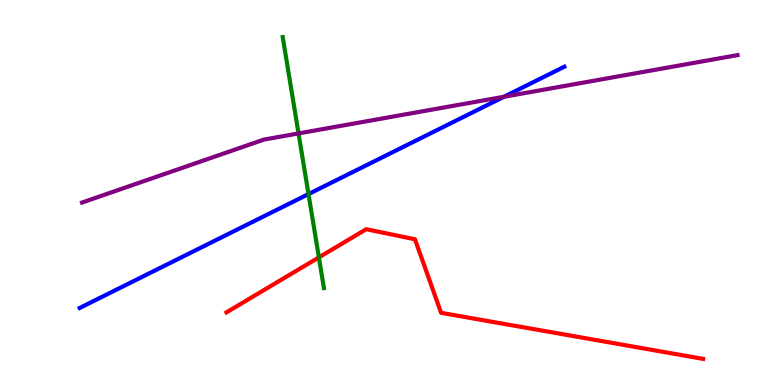[{'lines': ['blue', 'red'], 'intersections': []}, {'lines': ['green', 'red'], 'intersections': [{'x': 4.11, 'y': 3.31}]}, {'lines': ['purple', 'red'], 'intersections': []}, {'lines': ['blue', 'green'], 'intersections': [{'x': 3.98, 'y': 4.96}]}, {'lines': ['blue', 'purple'], 'intersections': [{'x': 6.5, 'y': 7.49}]}, {'lines': ['green', 'purple'], 'intersections': [{'x': 3.85, 'y': 6.53}]}]